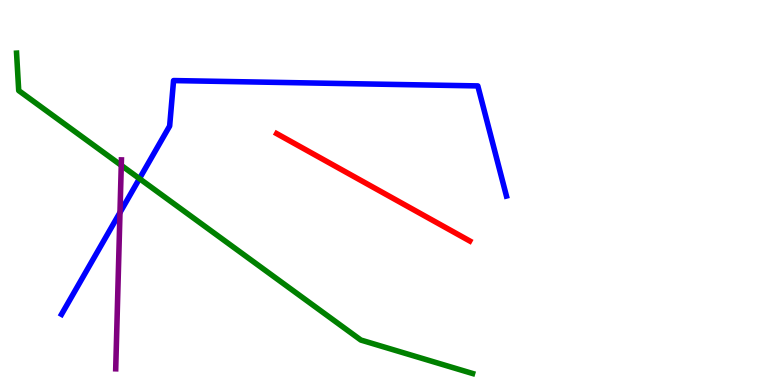[{'lines': ['blue', 'red'], 'intersections': []}, {'lines': ['green', 'red'], 'intersections': []}, {'lines': ['purple', 'red'], 'intersections': []}, {'lines': ['blue', 'green'], 'intersections': [{'x': 1.8, 'y': 5.36}]}, {'lines': ['blue', 'purple'], 'intersections': [{'x': 1.55, 'y': 4.48}]}, {'lines': ['green', 'purple'], 'intersections': [{'x': 1.56, 'y': 5.7}]}]